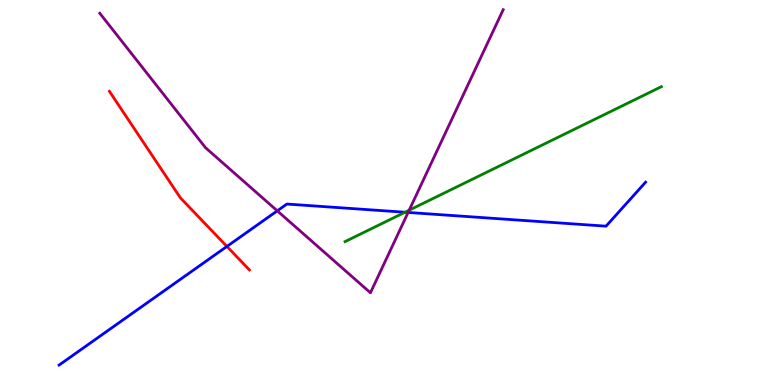[{'lines': ['blue', 'red'], 'intersections': [{'x': 2.93, 'y': 3.6}]}, {'lines': ['green', 'red'], 'intersections': []}, {'lines': ['purple', 'red'], 'intersections': []}, {'lines': ['blue', 'green'], 'intersections': [{'x': 5.23, 'y': 4.49}]}, {'lines': ['blue', 'purple'], 'intersections': [{'x': 3.58, 'y': 4.52}, {'x': 5.27, 'y': 4.48}]}, {'lines': ['green', 'purple'], 'intersections': [{'x': 5.28, 'y': 4.54}]}]